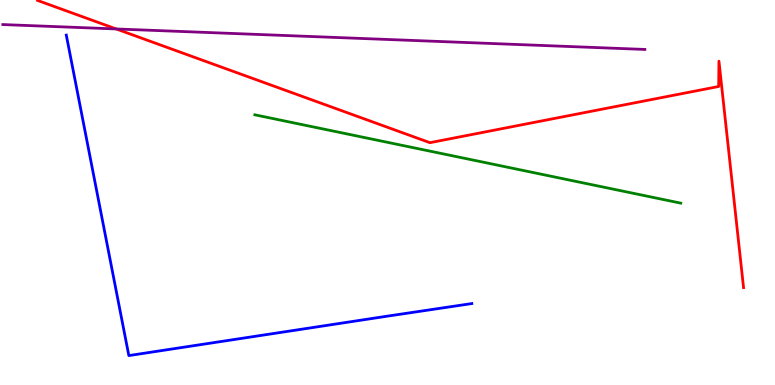[{'lines': ['blue', 'red'], 'intersections': []}, {'lines': ['green', 'red'], 'intersections': []}, {'lines': ['purple', 'red'], 'intersections': [{'x': 1.5, 'y': 9.25}]}, {'lines': ['blue', 'green'], 'intersections': []}, {'lines': ['blue', 'purple'], 'intersections': []}, {'lines': ['green', 'purple'], 'intersections': []}]